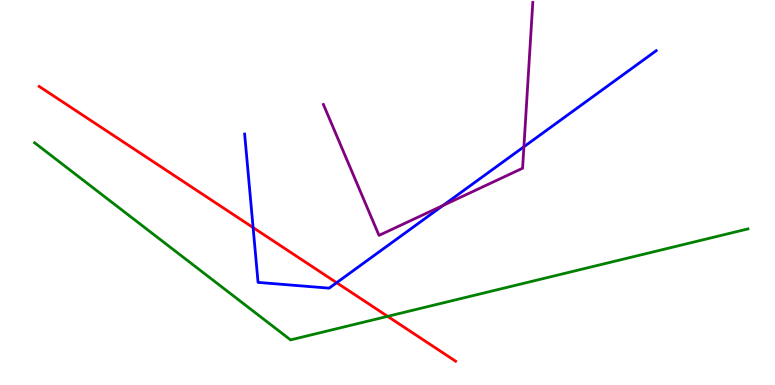[{'lines': ['blue', 'red'], 'intersections': [{'x': 3.27, 'y': 4.09}, {'x': 4.34, 'y': 2.66}]}, {'lines': ['green', 'red'], 'intersections': [{'x': 5.0, 'y': 1.78}]}, {'lines': ['purple', 'red'], 'intersections': []}, {'lines': ['blue', 'green'], 'intersections': []}, {'lines': ['blue', 'purple'], 'intersections': [{'x': 5.72, 'y': 4.66}, {'x': 6.76, 'y': 6.19}]}, {'lines': ['green', 'purple'], 'intersections': []}]